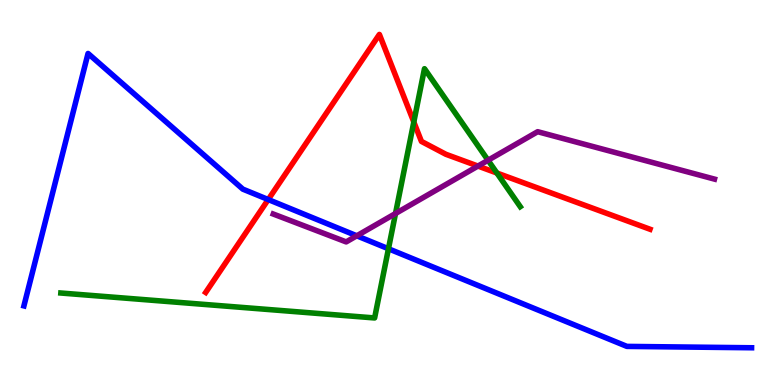[{'lines': ['blue', 'red'], 'intersections': [{'x': 3.46, 'y': 4.82}]}, {'lines': ['green', 'red'], 'intersections': [{'x': 5.34, 'y': 6.83}, {'x': 6.41, 'y': 5.51}]}, {'lines': ['purple', 'red'], 'intersections': [{'x': 6.17, 'y': 5.69}]}, {'lines': ['blue', 'green'], 'intersections': [{'x': 5.01, 'y': 3.54}]}, {'lines': ['blue', 'purple'], 'intersections': [{'x': 4.6, 'y': 3.88}]}, {'lines': ['green', 'purple'], 'intersections': [{'x': 5.1, 'y': 4.45}, {'x': 6.3, 'y': 5.84}]}]